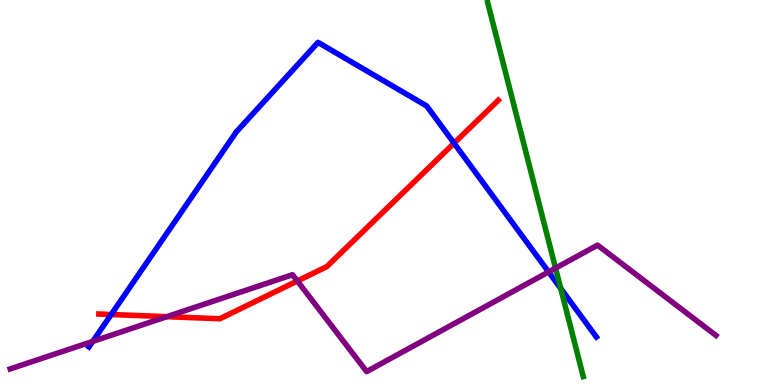[{'lines': ['blue', 'red'], 'intersections': [{'x': 1.43, 'y': 1.83}, {'x': 5.86, 'y': 6.28}]}, {'lines': ['green', 'red'], 'intersections': []}, {'lines': ['purple', 'red'], 'intersections': [{'x': 2.15, 'y': 1.77}, {'x': 3.84, 'y': 2.7}]}, {'lines': ['blue', 'green'], 'intersections': [{'x': 7.24, 'y': 2.51}]}, {'lines': ['blue', 'purple'], 'intersections': [{'x': 1.2, 'y': 1.13}, {'x': 7.08, 'y': 2.94}]}, {'lines': ['green', 'purple'], 'intersections': [{'x': 7.17, 'y': 3.04}]}]